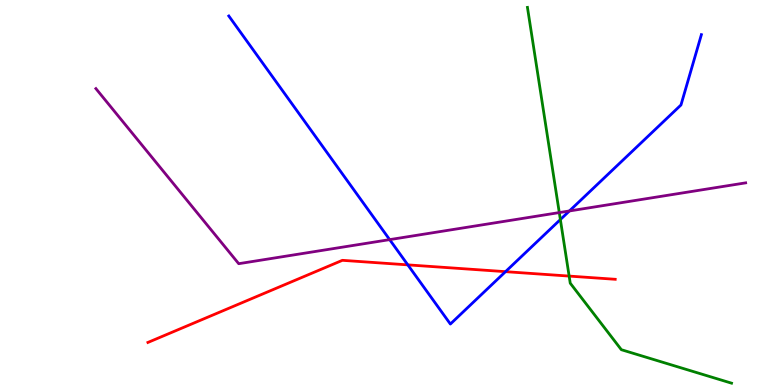[{'lines': ['blue', 'red'], 'intersections': [{'x': 5.26, 'y': 3.12}, {'x': 6.52, 'y': 2.94}]}, {'lines': ['green', 'red'], 'intersections': [{'x': 7.34, 'y': 2.83}]}, {'lines': ['purple', 'red'], 'intersections': []}, {'lines': ['blue', 'green'], 'intersections': [{'x': 7.23, 'y': 4.3}]}, {'lines': ['blue', 'purple'], 'intersections': [{'x': 5.03, 'y': 3.78}, {'x': 7.35, 'y': 4.52}]}, {'lines': ['green', 'purple'], 'intersections': [{'x': 7.22, 'y': 4.48}]}]